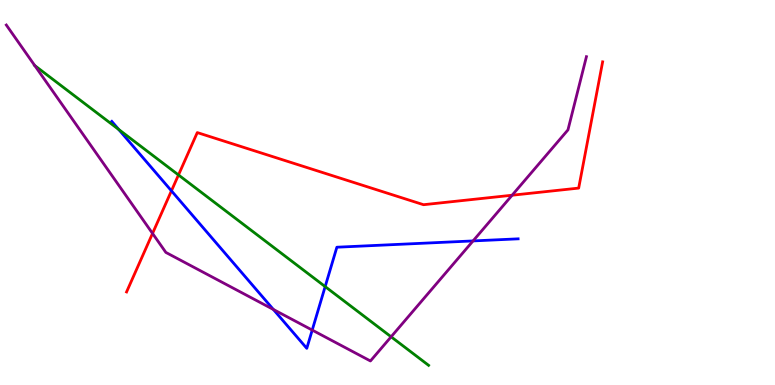[{'lines': ['blue', 'red'], 'intersections': [{'x': 2.21, 'y': 5.04}]}, {'lines': ['green', 'red'], 'intersections': [{'x': 2.3, 'y': 5.46}]}, {'lines': ['purple', 'red'], 'intersections': [{'x': 1.97, 'y': 3.94}, {'x': 6.61, 'y': 4.93}]}, {'lines': ['blue', 'green'], 'intersections': [{'x': 1.53, 'y': 6.64}, {'x': 4.2, 'y': 2.56}]}, {'lines': ['blue', 'purple'], 'intersections': [{'x': 3.53, 'y': 1.96}, {'x': 4.03, 'y': 1.43}, {'x': 6.1, 'y': 3.74}]}, {'lines': ['green', 'purple'], 'intersections': [{'x': 0.449, 'y': 8.3}, {'x': 5.05, 'y': 1.25}]}]